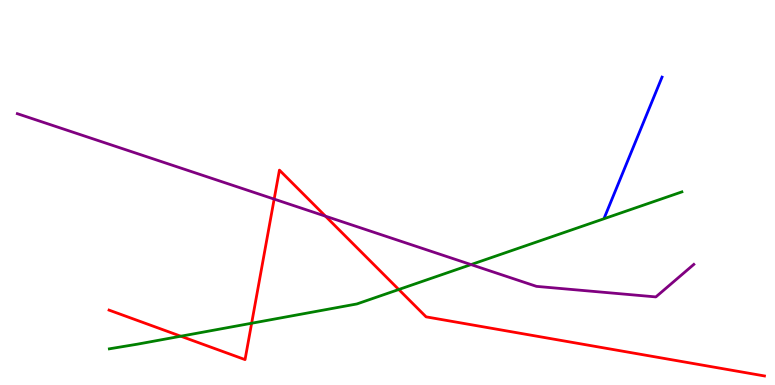[{'lines': ['blue', 'red'], 'intersections': []}, {'lines': ['green', 'red'], 'intersections': [{'x': 2.33, 'y': 1.27}, {'x': 3.25, 'y': 1.6}, {'x': 5.15, 'y': 2.48}]}, {'lines': ['purple', 'red'], 'intersections': [{'x': 3.54, 'y': 4.83}, {'x': 4.2, 'y': 4.39}]}, {'lines': ['blue', 'green'], 'intersections': []}, {'lines': ['blue', 'purple'], 'intersections': []}, {'lines': ['green', 'purple'], 'intersections': [{'x': 6.08, 'y': 3.13}]}]